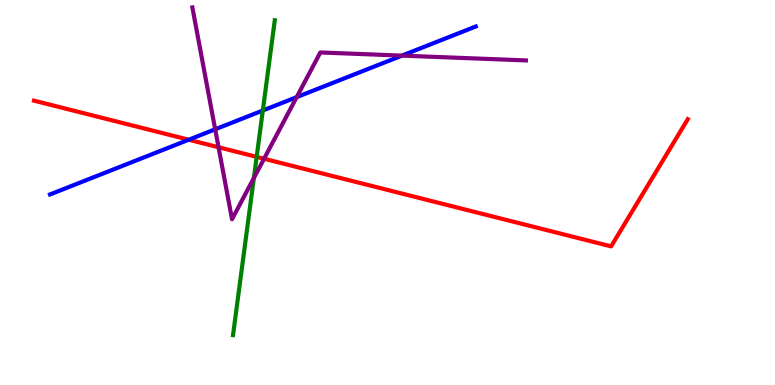[{'lines': ['blue', 'red'], 'intersections': [{'x': 2.44, 'y': 6.37}]}, {'lines': ['green', 'red'], 'intersections': [{'x': 3.31, 'y': 5.93}]}, {'lines': ['purple', 'red'], 'intersections': [{'x': 2.82, 'y': 6.18}, {'x': 3.41, 'y': 5.88}]}, {'lines': ['blue', 'green'], 'intersections': [{'x': 3.39, 'y': 7.13}]}, {'lines': ['blue', 'purple'], 'intersections': [{'x': 2.78, 'y': 6.64}, {'x': 3.83, 'y': 7.48}, {'x': 5.19, 'y': 8.56}]}, {'lines': ['green', 'purple'], 'intersections': [{'x': 3.28, 'y': 5.38}]}]